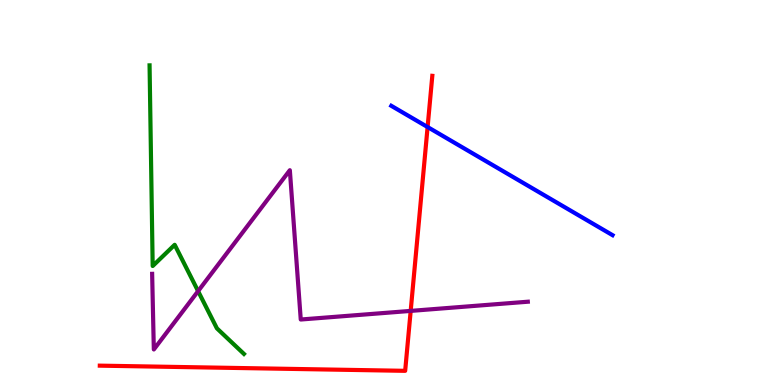[{'lines': ['blue', 'red'], 'intersections': [{'x': 5.52, 'y': 6.7}]}, {'lines': ['green', 'red'], 'intersections': []}, {'lines': ['purple', 'red'], 'intersections': [{'x': 5.3, 'y': 1.92}]}, {'lines': ['blue', 'green'], 'intersections': []}, {'lines': ['blue', 'purple'], 'intersections': []}, {'lines': ['green', 'purple'], 'intersections': [{'x': 2.56, 'y': 2.44}]}]